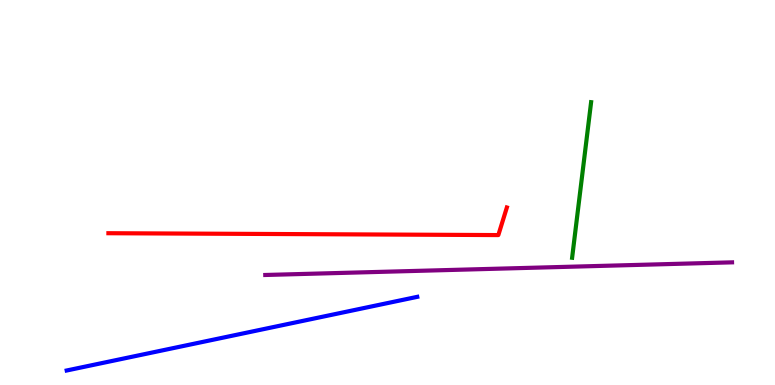[{'lines': ['blue', 'red'], 'intersections': []}, {'lines': ['green', 'red'], 'intersections': []}, {'lines': ['purple', 'red'], 'intersections': []}, {'lines': ['blue', 'green'], 'intersections': []}, {'lines': ['blue', 'purple'], 'intersections': []}, {'lines': ['green', 'purple'], 'intersections': []}]